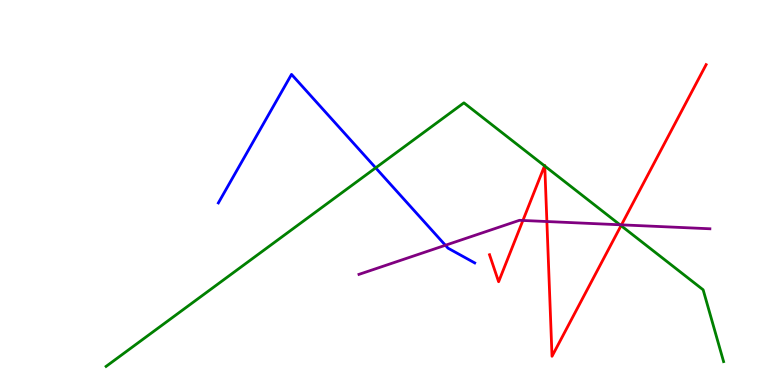[{'lines': ['blue', 'red'], 'intersections': []}, {'lines': ['green', 'red'], 'intersections': [{'x': 7.03, 'y': 5.69}, {'x': 7.03, 'y': 5.69}, {'x': 8.01, 'y': 4.14}]}, {'lines': ['purple', 'red'], 'intersections': [{'x': 6.75, 'y': 4.27}, {'x': 7.06, 'y': 4.25}, {'x': 8.02, 'y': 4.16}]}, {'lines': ['blue', 'green'], 'intersections': [{'x': 4.85, 'y': 5.64}]}, {'lines': ['blue', 'purple'], 'intersections': [{'x': 5.75, 'y': 3.63}]}, {'lines': ['green', 'purple'], 'intersections': [{'x': 8.0, 'y': 4.16}]}]